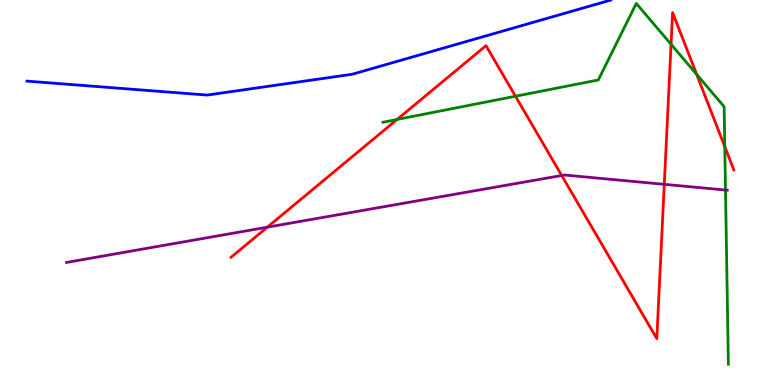[{'lines': ['blue', 'red'], 'intersections': []}, {'lines': ['green', 'red'], 'intersections': [{'x': 5.12, 'y': 6.9}, {'x': 6.65, 'y': 7.5}, {'x': 8.66, 'y': 8.85}, {'x': 8.99, 'y': 8.07}, {'x': 9.35, 'y': 6.19}]}, {'lines': ['purple', 'red'], 'intersections': [{'x': 3.45, 'y': 4.1}, {'x': 7.25, 'y': 5.44}, {'x': 8.57, 'y': 5.21}]}, {'lines': ['blue', 'green'], 'intersections': []}, {'lines': ['blue', 'purple'], 'intersections': []}, {'lines': ['green', 'purple'], 'intersections': [{'x': 9.36, 'y': 5.06}]}]